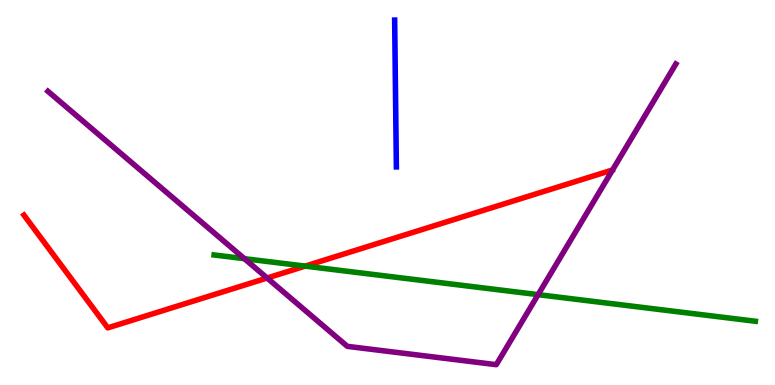[{'lines': ['blue', 'red'], 'intersections': []}, {'lines': ['green', 'red'], 'intersections': [{'x': 3.94, 'y': 3.09}]}, {'lines': ['purple', 'red'], 'intersections': [{'x': 3.45, 'y': 2.78}]}, {'lines': ['blue', 'green'], 'intersections': []}, {'lines': ['blue', 'purple'], 'intersections': []}, {'lines': ['green', 'purple'], 'intersections': [{'x': 3.15, 'y': 3.28}, {'x': 6.94, 'y': 2.35}]}]